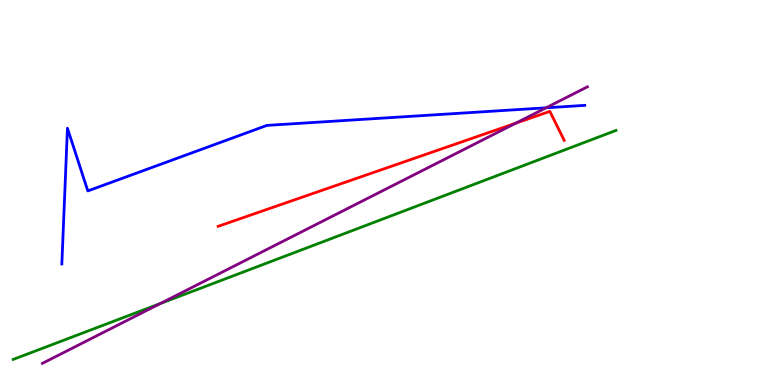[{'lines': ['blue', 'red'], 'intersections': []}, {'lines': ['green', 'red'], 'intersections': []}, {'lines': ['purple', 'red'], 'intersections': [{'x': 6.65, 'y': 6.8}]}, {'lines': ['blue', 'green'], 'intersections': []}, {'lines': ['blue', 'purple'], 'intersections': [{'x': 7.05, 'y': 7.2}]}, {'lines': ['green', 'purple'], 'intersections': [{'x': 2.07, 'y': 2.12}]}]